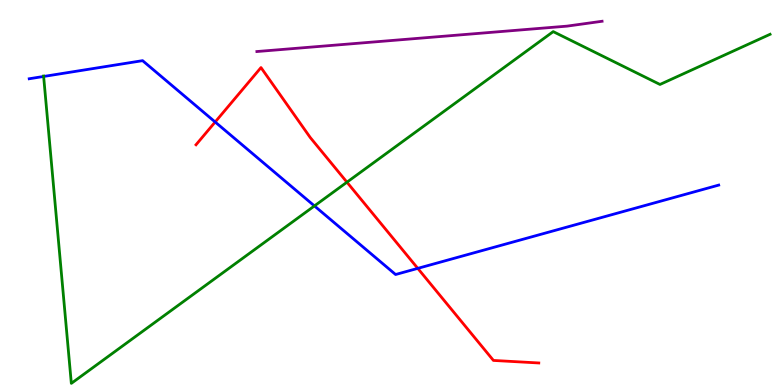[{'lines': ['blue', 'red'], 'intersections': [{'x': 2.78, 'y': 6.83}, {'x': 5.39, 'y': 3.03}]}, {'lines': ['green', 'red'], 'intersections': [{'x': 4.48, 'y': 5.27}]}, {'lines': ['purple', 'red'], 'intersections': []}, {'lines': ['blue', 'green'], 'intersections': [{'x': 0.563, 'y': 8.01}, {'x': 4.06, 'y': 4.65}]}, {'lines': ['blue', 'purple'], 'intersections': []}, {'lines': ['green', 'purple'], 'intersections': []}]